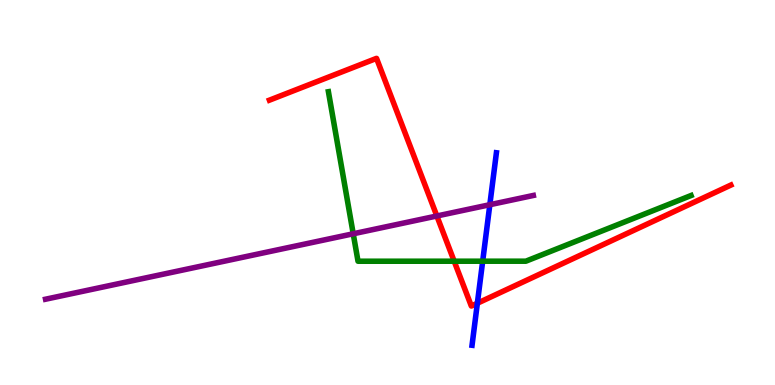[{'lines': ['blue', 'red'], 'intersections': [{'x': 6.16, 'y': 2.12}]}, {'lines': ['green', 'red'], 'intersections': [{'x': 5.86, 'y': 3.22}]}, {'lines': ['purple', 'red'], 'intersections': [{'x': 5.64, 'y': 4.39}]}, {'lines': ['blue', 'green'], 'intersections': [{'x': 6.23, 'y': 3.22}]}, {'lines': ['blue', 'purple'], 'intersections': [{'x': 6.32, 'y': 4.68}]}, {'lines': ['green', 'purple'], 'intersections': [{'x': 4.56, 'y': 3.93}]}]